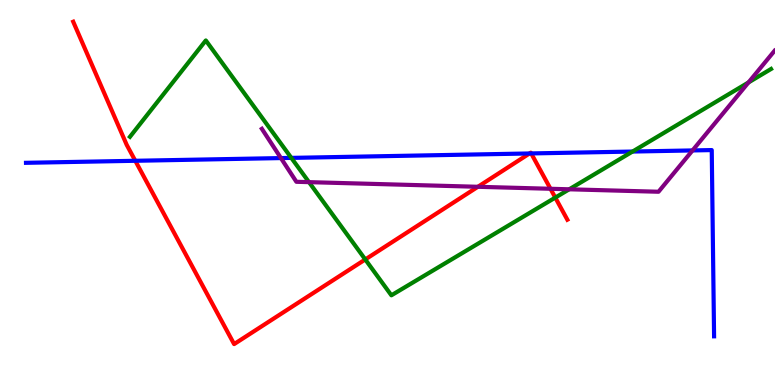[{'lines': ['blue', 'red'], 'intersections': [{'x': 1.75, 'y': 5.82}, {'x': 6.83, 'y': 6.01}, {'x': 6.85, 'y': 6.01}]}, {'lines': ['green', 'red'], 'intersections': [{'x': 4.71, 'y': 3.26}, {'x': 7.17, 'y': 4.87}]}, {'lines': ['purple', 'red'], 'intersections': [{'x': 6.17, 'y': 5.15}, {'x': 7.1, 'y': 5.1}]}, {'lines': ['blue', 'green'], 'intersections': [{'x': 3.76, 'y': 5.9}, {'x': 8.16, 'y': 6.06}]}, {'lines': ['blue', 'purple'], 'intersections': [{'x': 3.62, 'y': 5.89}, {'x': 8.94, 'y': 6.09}]}, {'lines': ['green', 'purple'], 'intersections': [{'x': 3.99, 'y': 5.27}, {'x': 7.34, 'y': 5.08}, {'x': 9.66, 'y': 7.86}]}]